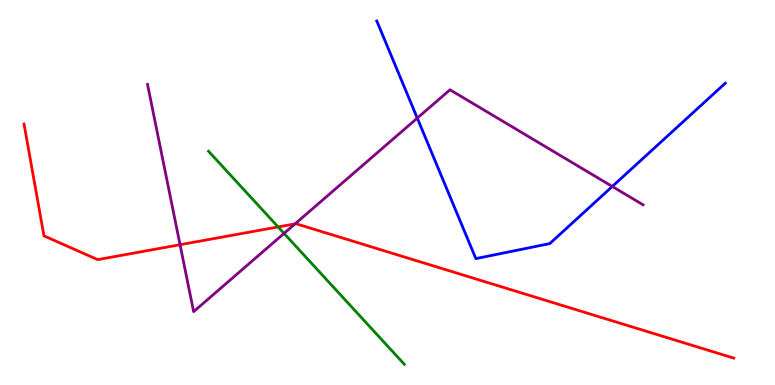[{'lines': ['blue', 'red'], 'intersections': []}, {'lines': ['green', 'red'], 'intersections': [{'x': 3.59, 'y': 4.11}]}, {'lines': ['purple', 'red'], 'intersections': [{'x': 2.32, 'y': 3.64}, {'x': 3.81, 'y': 4.19}]}, {'lines': ['blue', 'green'], 'intersections': []}, {'lines': ['blue', 'purple'], 'intersections': [{'x': 5.38, 'y': 6.93}, {'x': 7.9, 'y': 5.16}]}, {'lines': ['green', 'purple'], 'intersections': [{'x': 3.67, 'y': 3.94}]}]